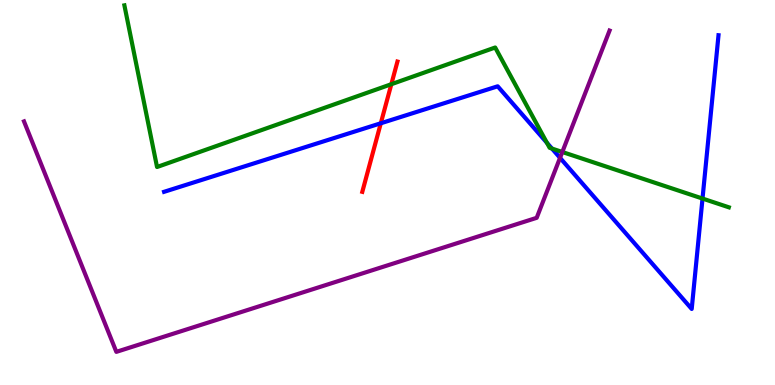[{'lines': ['blue', 'red'], 'intersections': [{'x': 4.91, 'y': 6.8}]}, {'lines': ['green', 'red'], 'intersections': [{'x': 5.05, 'y': 7.81}]}, {'lines': ['purple', 'red'], 'intersections': []}, {'lines': ['blue', 'green'], 'intersections': [{'x': 7.06, 'y': 6.29}, {'x': 7.12, 'y': 6.14}, {'x': 9.06, 'y': 4.84}]}, {'lines': ['blue', 'purple'], 'intersections': [{'x': 7.23, 'y': 5.9}]}, {'lines': ['green', 'purple'], 'intersections': [{'x': 7.26, 'y': 6.05}]}]